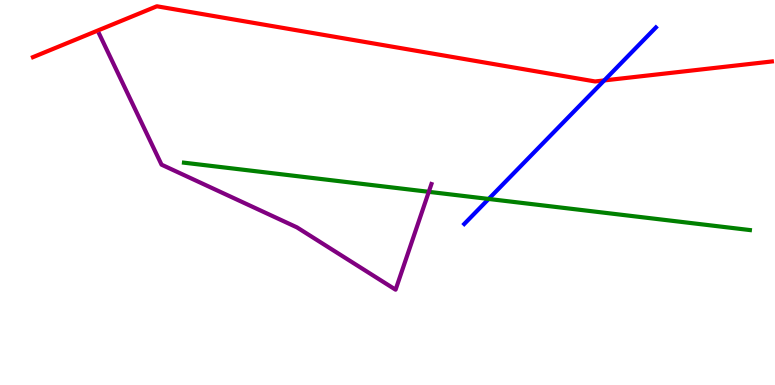[{'lines': ['blue', 'red'], 'intersections': [{'x': 7.8, 'y': 7.91}]}, {'lines': ['green', 'red'], 'intersections': []}, {'lines': ['purple', 'red'], 'intersections': []}, {'lines': ['blue', 'green'], 'intersections': [{'x': 6.31, 'y': 4.83}]}, {'lines': ['blue', 'purple'], 'intersections': []}, {'lines': ['green', 'purple'], 'intersections': [{'x': 5.53, 'y': 5.02}]}]